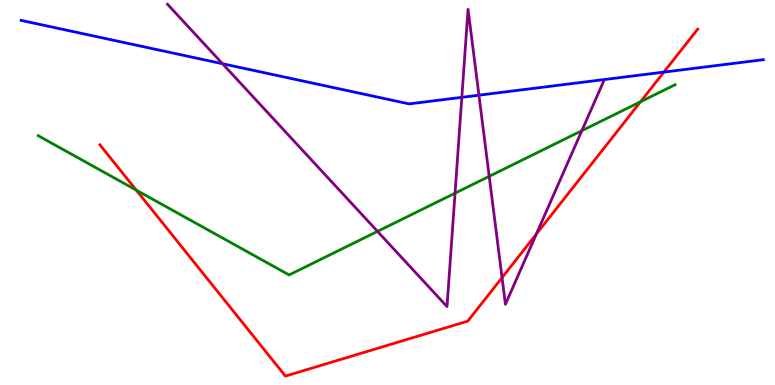[{'lines': ['blue', 'red'], 'intersections': [{'x': 8.57, 'y': 8.13}]}, {'lines': ['green', 'red'], 'intersections': [{'x': 1.76, 'y': 5.06}, {'x': 8.26, 'y': 7.36}]}, {'lines': ['purple', 'red'], 'intersections': [{'x': 6.48, 'y': 2.79}, {'x': 6.92, 'y': 3.92}]}, {'lines': ['blue', 'green'], 'intersections': []}, {'lines': ['blue', 'purple'], 'intersections': [{'x': 2.87, 'y': 8.34}, {'x': 5.96, 'y': 7.47}, {'x': 6.18, 'y': 7.53}]}, {'lines': ['green', 'purple'], 'intersections': [{'x': 4.87, 'y': 3.99}, {'x': 5.87, 'y': 4.98}, {'x': 6.31, 'y': 5.42}, {'x': 7.51, 'y': 6.61}]}]